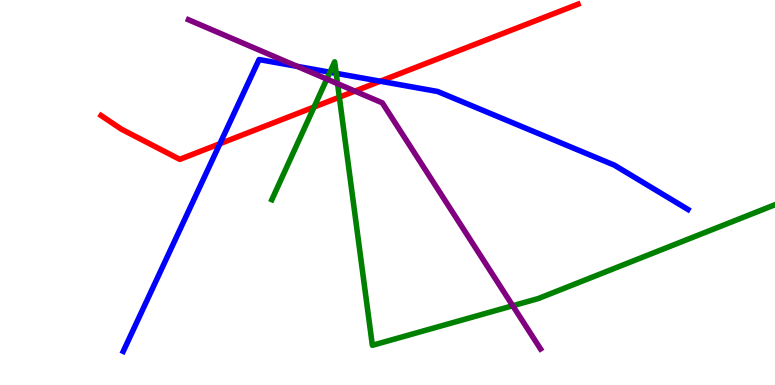[{'lines': ['blue', 'red'], 'intersections': [{'x': 2.84, 'y': 6.27}, {'x': 4.91, 'y': 7.89}]}, {'lines': ['green', 'red'], 'intersections': [{'x': 4.05, 'y': 7.22}, {'x': 4.38, 'y': 7.48}]}, {'lines': ['purple', 'red'], 'intersections': [{'x': 4.58, 'y': 7.63}]}, {'lines': ['blue', 'green'], 'intersections': [{'x': 4.26, 'y': 8.12}, {'x': 4.34, 'y': 8.09}]}, {'lines': ['blue', 'purple'], 'intersections': [{'x': 3.83, 'y': 8.28}]}, {'lines': ['green', 'purple'], 'intersections': [{'x': 4.22, 'y': 7.95}, {'x': 4.36, 'y': 7.83}, {'x': 6.62, 'y': 2.06}]}]